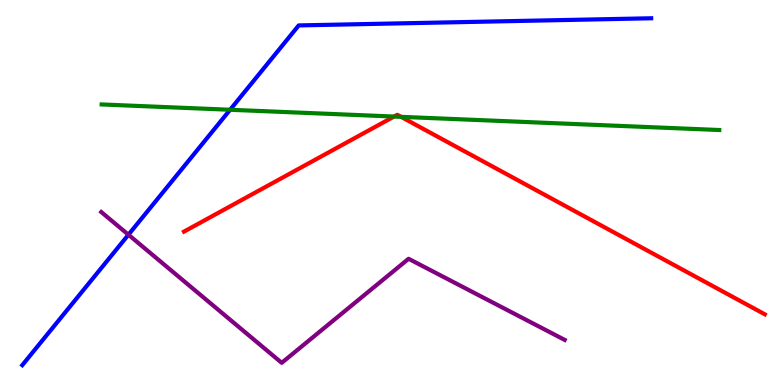[{'lines': ['blue', 'red'], 'intersections': []}, {'lines': ['green', 'red'], 'intersections': [{'x': 5.08, 'y': 6.97}, {'x': 5.17, 'y': 6.97}]}, {'lines': ['purple', 'red'], 'intersections': []}, {'lines': ['blue', 'green'], 'intersections': [{'x': 2.97, 'y': 7.15}]}, {'lines': ['blue', 'purple'], 'intersections': [{'x': 1.66, 'y': 3.9}]}, {'lines': ['green', 'purple'], 'intersections': []}]